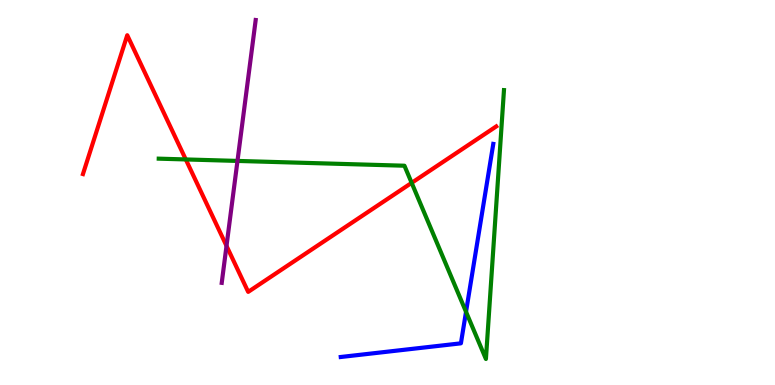[{'lines': ['blue', 'red'], 'intersections': []}, {'lines': ['green', 'red'], 'intersections': [{'x': 2.4, 'y': 5.86}, {'x': 5.31, 'y': 5.25}]}, {'lines': ['purple', 'red'], 'intersections': [{'x': 2.92, 'y': 3.61}]}, {'lines': ['blue', 'green'], 'intersections': [{'x': 6.01, 'y': 1.9}]}, {'lines': ['blue', 'purple'], 'intersections': []}, {'lines': ['green', 'purple'], 'intersections': [{'x': 3.06, 'y': 5.82}]}]